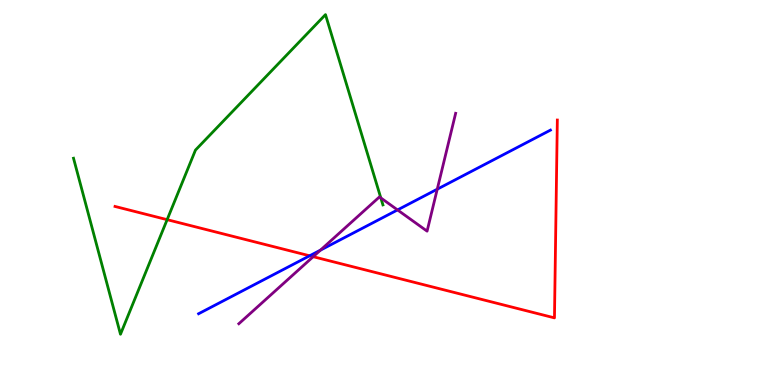[{'lines': ['blue', 'red'], 'intersections': [{'x': 4.0, 'y': 3.36}]}, {'lines': ['green', 'red'], 'intersections': [{'x': 2.16, 'y': 4.29}]}, {'lines': ['purple', 'red'], 'intersections': [{'x': 4.04, 'y': 3.33}]}, {'lines': ['blue', 'green'], 'intersections': []}, {'lines': ['blue', 'purple'], 'intersections': [{'x': 4.13, 'y': 3.5}, {'x': 5.13, 'y': 4.55}, {'x': 5.64, 'y': 5.09}]}, {'lines': ['green', 'purple'], 'intersections': [{'x': 4.91, 'y': 4.86}]}]